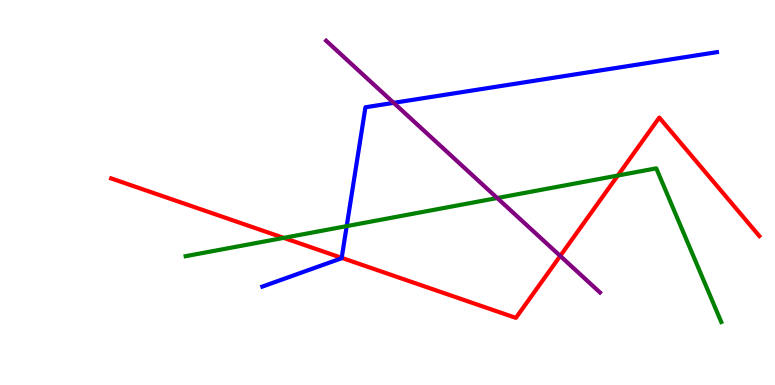[{'lines': ['blue', 'red'], 'intersections': [{'x': 4.41, 'y': 3.3}]}, {'lines': ['green', 'red'], 'intersections': [{'x': 3.66, 'y': 3.82}, {'x': 7.97, 'y': 5.44}]}, {'lines': ['purple', 'red'], 'intersections': [{'x': 7.23, 'y': 3.35}]}, {'lines': ['blue', 'green'], 'intersections': [{'x': 4.47, 'y': 4.13}]}, {'lines': ['blue', 'purple'], 'intersections': [{'x': 5.08, 'y': 7.33}]}, {'lines': ['green', 'purple'], 'intersections': [{'x': 6.42, 'y': 4.86}]}]